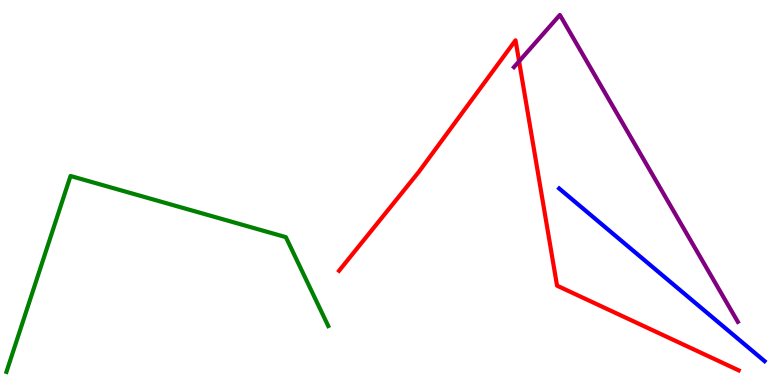[{'lines': ['blue', 'red'], 'intersections': []}, {'lines': ['green', 'red'], 'intersections': []}, {'lines': ['purple', 'red'], 'intersections': [{'x': 6.7, 'y': 8.41}]}, {'lines': ['blue', 'green'], 'intersections': []}, {'lines': ['blue', 'purple'], 'intersections': []}, {'lines': ['green', 'purple'], 'intersections': []}]